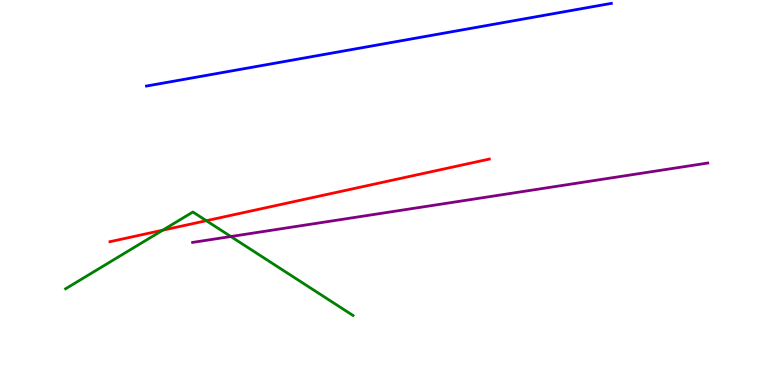[{'lines': ['blue', 'red'], 'intersections': []}, {'lines': ['green', 'red'], 'intersections': [{'x': 2.1, 'y': 4.02}, {'x': 2.66, 'y': 4.27}]}, {'lines': ['purple', 'red'], 'intersections': []}, {'lines': ['blue', 'green'], 'intersections': []}, {'lines': ['blue', 'purple'], 'intersections': []}, {'lines': ['green', 'purple'], 'intersections': [{'x': 2.98, 'y': 3.86}]}]